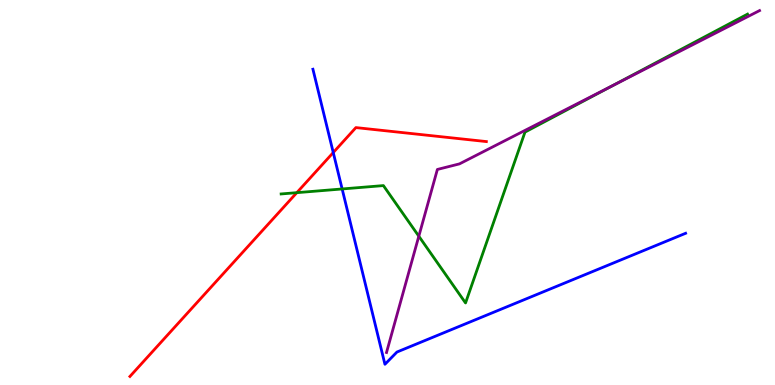[{'lines': ['blue', 'red'], 'intersections': [{'x': 4.3, 'y': 6.04}]}, {'lines': ['green', 'red'], 'intersections': [{'x': 3.83, 'y': 5.0}]}, {'lines': ['purple', 'red'], 'intersections': []}, {'lines': ['blue', 'green'], 'intersections': [{'x': 4.41, 'y': 5.09}]}, {'lines': ['blue', 'purple'], 'intersections': []}, {'lines': ['green', 'purple'], 'intersections': [{'x': 5.4, 'y': 3.86}, {'x': 7.91, 'y': 7.78}]}]